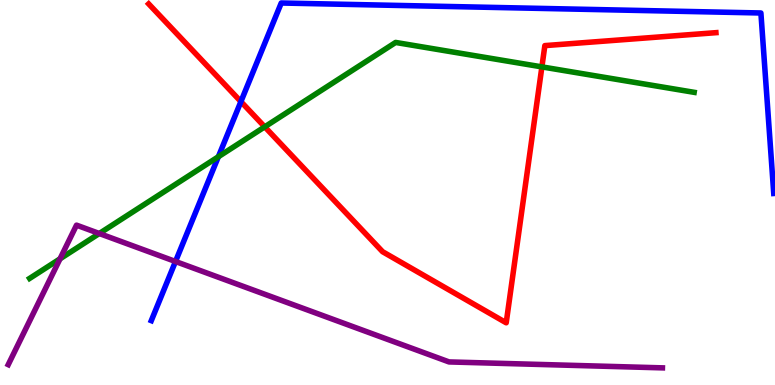[{'lines': ['blue', 'red'], 'intersections': [{'x': 3.11, 'y': 7.36}]}, {'lines': ['green', 'red'], 'intersections': [{'x': 3.42, 'y': 6.71}, {'x': 6.99, 'y': 8.26}]}, {'lines': ['purple', 'red'], 'intersections': []}, {'lines': ['blue', 'green'], 'intersections': [{'x': 2.82, 'y': 5.93}]}, {'lines': ['blue', 'purple'], 'intersections': [{'x': 2.26, 'y': 3.21}]}, {'lines': ['green', 'purple'], 'intersections': [{'x': 0.775, 'y': 3.28}, {'x': 1.28, 'y': 3.93}]}]